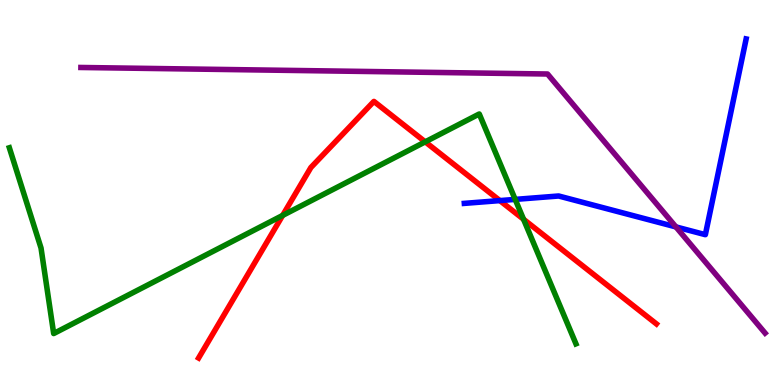[{'lines': ['blue', 'red'], 'intersections': [{'x': 6.45, 'y': 4.79}]}, {'lines': ['green', 'red'], 'intersections': [{'x': 3.65, 'y': 4.4}, {'x': 5.49, 'y': 6.32}, {'x': 6.76, 'y': 4.3}]}, {'lines': ['purple', 'red'], 'intersections': []}, {'lines': ['blue', 'green'], 'intersections': [{'x': 6.65, 'y': 4.82}]}, {'lines': ['blue', 'purple'], 'intersections': [{'x': 8.72, 'y': 4.11}]}, {'lines': ['green', 'purple'], 'intersections': []}]